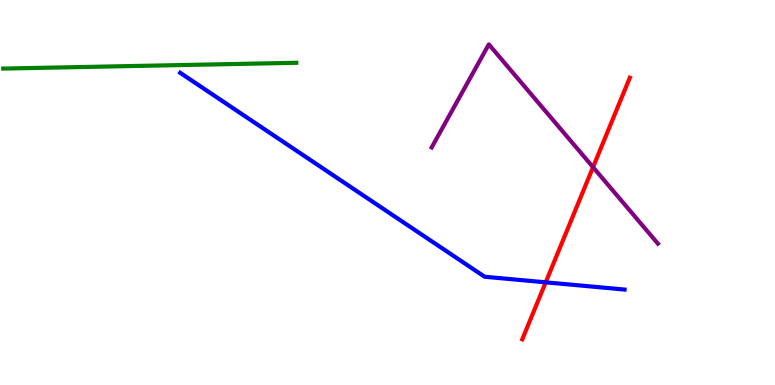[{'lines': ['blue', 'red'], 'intersections': [{'x': 7.04, 'y': 2.67}]}, {'lines': ['green', 'red'], 'intersections': []}, {'lines': ['purple', 'red'], 'intersections': [{'x': 7.65, 'y': 5.66}]}, {'lines': ['blue', 'green'], 'intersections': []}, {'lines': ['blue', 'purple'], 'intersections': []}, {'lines': ['green', 'purple'], 'intersections': []}]